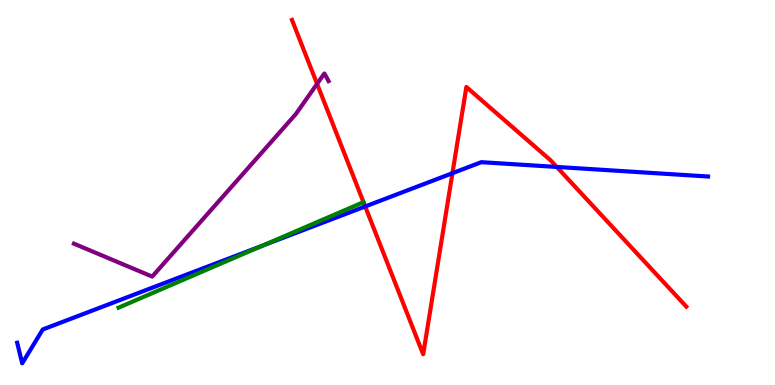[{'lines': ['blue', 'red'], 'intersections': [{'x': 4.71, 'y': 4.64}, {'x': 5.84, 'y': 5.5}, {'x': 7.18, 'y': 5.66}]}, {'lines': ['green', 'red'], 'intersections': []}, {'lines': ['purple', 'red'], 'intersections': [{'x': 4.09, 'y': 7.82}]}, {'lines': ['blue', 'green'], 'intersections': [{'x': 3.39, 'y': 3.62}]}, {'lines': ['blue', 'purple'], 'intersections': []}, {'lines': ['green', 'purple'], 'intersections': []}]